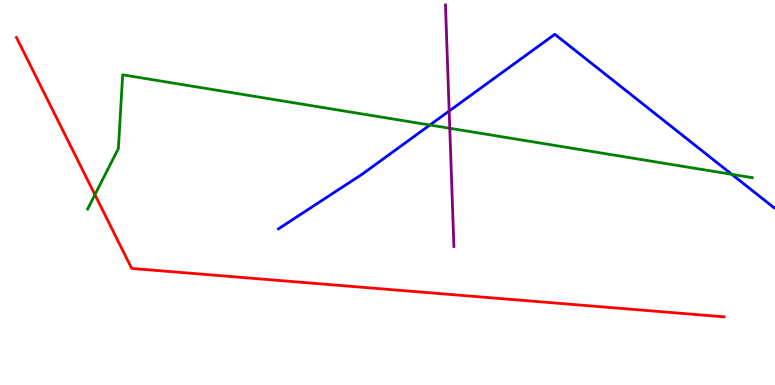[{'lines': ['blue', 'red'], 'intersections': []}, {'lines': ['green', 'red'], 'intersections': [{'x': 1.22, 'y': 4.94}]}, {'lines': ['purple', 'red'], 'intersections': []}, {'lines': ['blue', 'green'], 'intersections': [{'x': 5.55, 'y': 6.75}, {'x': 9.44, 'y': 5.47}]}, {'lines': ['blue', 'purple'], 'intersections': [{'x': 5.8, 'y': 7.12}]}, {'lines': ['green', 'purple'], 'intersections': [{'x': 5.8, 'y': 6.67}]}]